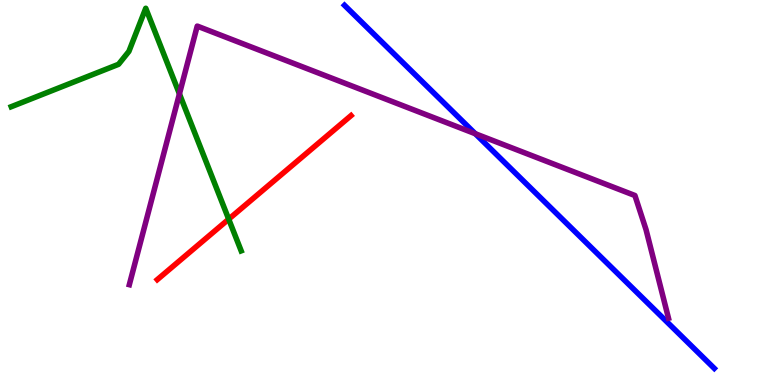[{'lines': ['blue', 'red'], 'intersections': []}, {'lines': ['green', 'red'], 'intersections': [{'x': 2.95, 'y': 4.31}]}, {'lines': ['purple', 'red'], 'intersections': []}, {'lines': ['blue', 'green'], 'intersections': []}, {'lines': ['blue', 'purple'], 'intersections': [{'x': 6.13, 'y': 6.53}]}, {'lines': ['green', 'purple'], 'intersections': [{'x': 2.32, 'y': 7.56}]}]